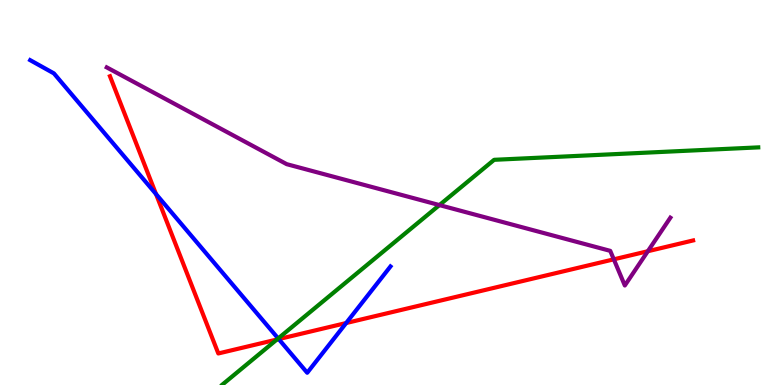[{'lines': ['blue', 'red'], 'intersections': [{'x': 2.01, 'y': 4.96}, {'x': 3.6, 'y': 1.19}, {'x': 4.47, 'y': 1.61}]}, {'lines': ['green', 'red'], 'intersections': [{'x': 3.57, 'y': 1.18}]}, {'lines': ['purple', 'red'], 'intersections': [{'x': 7.92, 'y': 3.26}, {'x': 8.36, 'y': 3.47}]}, {'lines': ['blue', 'green'], 'intersections': [{'x': 3.59, 'y': 1.21}]}, {'lines': ['blue', 'purple'], 'intersections': []}, {'lines': ['green', 'purple'], 'intersections': [{'x': 5.67, 'y': 4.67}]}]